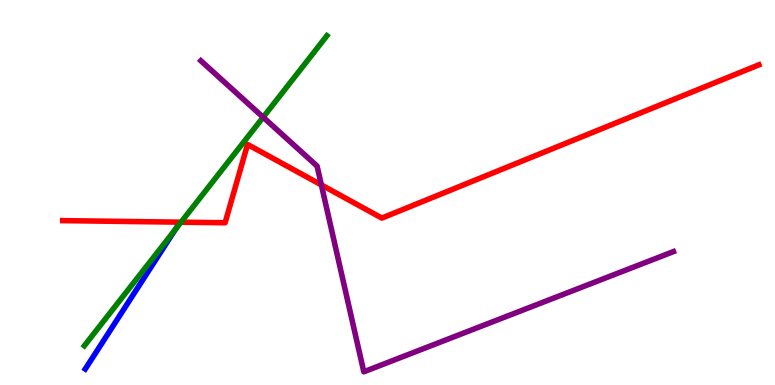[{'lines': ['blue', 'red'], 'intersections': []}, {'lines': ['green', 'red'], 'intersections': [{'x': 2.34, 'y': 4.23}]}, {'lines': ['purple', 'red'], 'intersections': [{'x': 4.15, 'y': 5.2}]}, {'lines': ['blue', 'green'], 'intersections': [{'x': 2.26, 'y': 4.03}]}, {'lines': ['blue', 'purple'], 'intersections': []}, {'lines': ['green', 'purple'], 'intersections': [{'x': 3.4, 'y': 6.96}]}]